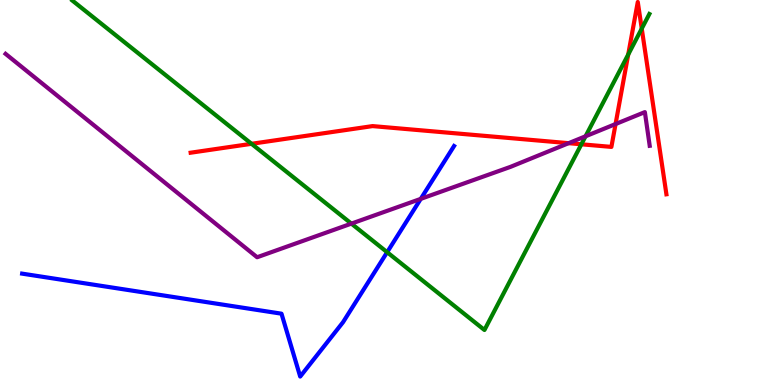[{'lines': ['blue', 'red'], 'intersections': []}, {'lines': ['green', 'red'], 'intersections': [{'x': 3.25, 'y': 6.26}, {'x': 7.5, 'y': 6.25}, {'x': 8.11, 'y': 8.58}, {'x': 8.28, 'y': 9.26}]}, {'lines': ['purple', 'red'], 'intersections': [{'x': 7.34, 'y': 6.28}, {'x': 7.94, 'y': 6.78}]}, {'lines': ['blue', 'green'], 'intersections': [{'x': 5.0, 'y': 3.45}]}, {'lines': ['blue', 'purple'], 'intersections': [{'x': 5.43, 'y': 4.83}]}, {'lines': ['green', 'purple'], 'intersections': [{'x': 4.53, 'y': 4.19}, {'x': 7.56, 'y': 6.46}]}]